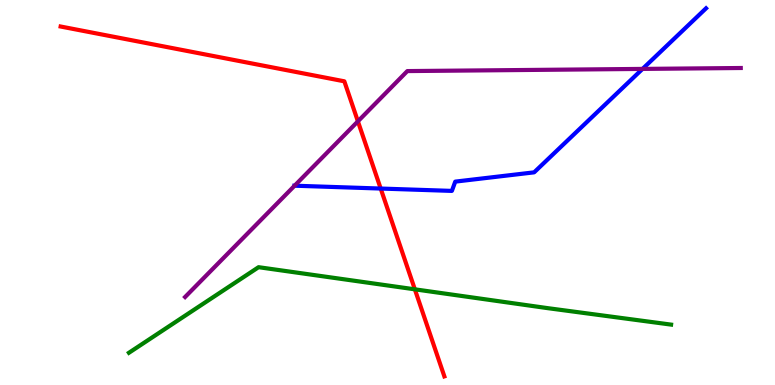[{'lines': ['blue', 'red'], 'intersections': [{'x': 4.91, 'y': 5.1}]}, {'lines': ['green', 'red'], 'intersections': [{'x': 5.35, 'y': 2.48}]}, {'lines': ['purple', 'red'], 'intersections': [{'x': 4.62, 'y': 6.85}]}, {'lines': ['blue', 'green'], 'intersections': []}, {'lines': ['blue', 'purple'], 'intersections': [{'x': 3.8, 'y': 5.18}, {'x': 8.29, 'y': 8.21}]}, {'lines': ['green', 'purple'], 'intersections': []}]